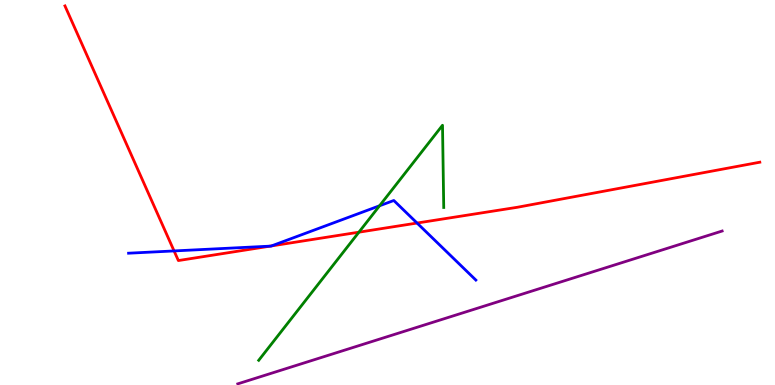[{'lines': ['blue', 'red'], 'intersections': [{'x': 2.25, 'y': 3.48}, {'x': 3.48, 'y': 3.61}, {'x': 3.5, 'y': 3.61}, {'x': 5.38, 'y': 4.21}]}, {'lines': ['green', 'red'], 'intersections': [{'x': 4.63, 'y': 3.97}]}, {'lines': ['purple', 'red'], 'intersections': []}, {'lines': ['blue', 'green'], 'intersections': [{'x': 4.9, 'y': 4.66}]}, {'lines': ['blue', 'purple'], 'intersections': []}, {'lines': ['green', 'purple'], 'intersections': []}]